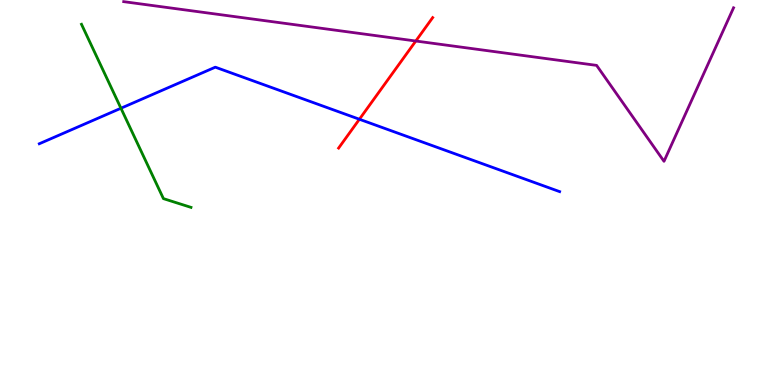[{'lines': ['blue', 'red'], 'intersections': [{'x': 4.64, 'y': 6.9}]}, {'lines': ['green', 'red'], 'intersections': []}, {'lines': ['purple', 'red'], 'intersections': [{'x': 5.37, 'y': 8.93}]}, {'lines': ['blue', 'green'], 'intersections': [{'x': 1.56, 'y': 7.19}]}, {'lines': ['blue', 'purple'], 'intersections': []}, {'lines': ['green', 'purple'], 'intersections': []}]